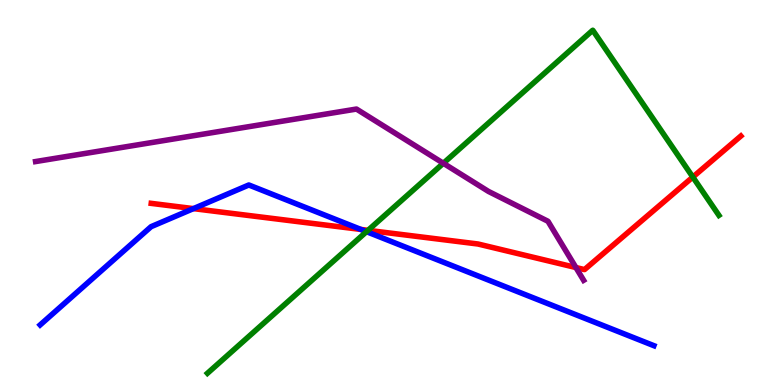[{'lines': ['blue', 'red'], 'intersections': [{'x': 2.5, 'y': 4.58}, {'x': 4.66, 'y': 4.04}]}, {'lines': ['green', 'red'], 'intersections': [{'x': 4.75, 'y': 4.02}, {'x': 8.94, 'y': 5.4}]}, {'lines': ['purple', 'red'], 'intersections': [{'x': 7.43, 'y': 3.05}]}, {'lines': ['blue', 'green'], 'intersections': [{'x': 4.73, 'y': 3.98}]}, {'lines': ['blue', 'purple'], 'intersections': []}, {'lines': ['green', 'purple'], 'intersections': [{'x': 5.72, 'y': 5.76}]}]